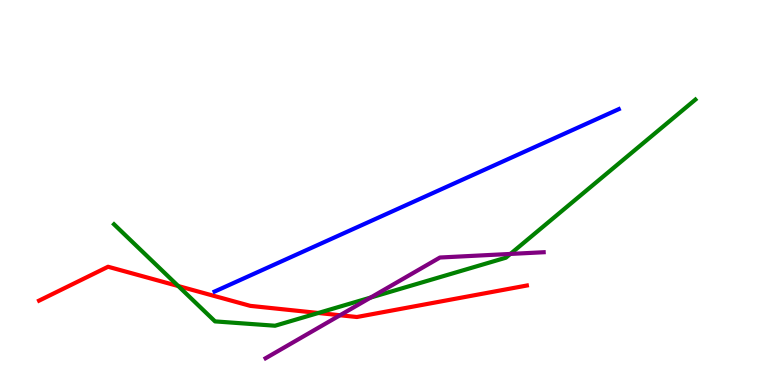[{'lines': ['blue', 'red'], 'intersections': []}, {'lines': ['green', 'red'], 'intersections': [{'x': 2.3, 'y': 2.57}, {'x': 4.11, 'y': 1.87}]}, {'lines': ['purple', 'red'], 'intersections': [{'x': 4.39, 'y': 1.81}]}, {'lines': ['blue', 'green'], 'intersections': []}, {'lines': ['blue', 'purple'], 'intersections': []}, {'lines': ['green', 'purple'], 'intersections': [{'x': 4.78, 'y': 2.27}, {'x': 6.59, 'y': 3.4}]}]